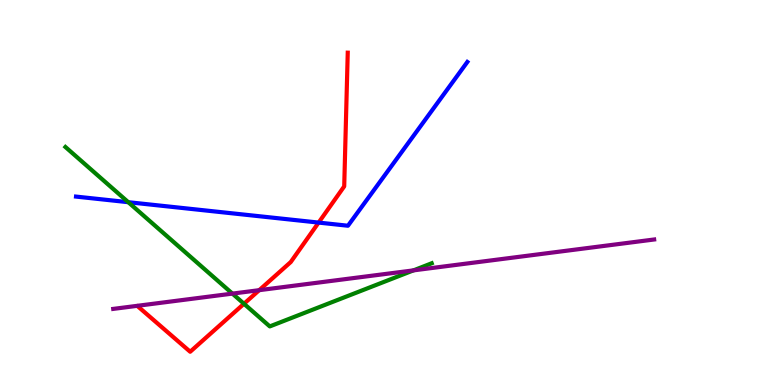[{'lines': ['blue', 'red'], 'intersections': [{'x': 4.11, 'y': 4.22}]}, {'lines': ['green', 'red'], 'intersections': [{'x': 3.15, 'y': 2.11}]}, {'lines': ['purple', 'red'], 'intersections': [{'x': 3.34, 'y': 2.46}]}, {'lines': ['blue', 'green'], 'intersections': [{'x': 1.66, 'y': 4.75}]}, {'lines': ['blue', 'purple'], 'intersections': []}, {'lines': ['green', 'purple'], 'intersections': [{'x': 3.0, 'y': 2.37}, {'x': 5.34, 'y': 2.98}]}]